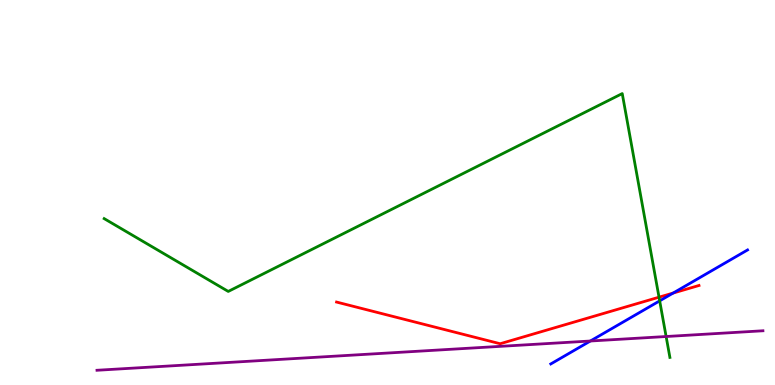[{'lines': ['blue', 'red'], 'intersections': [{'x': 8.69, 'y': 2.39}]}, {'lines': ['green', 'red'], 'intersections': [{'x': 8.5, 'y': 2.28}]}, {'lines': ['purple', 'red'], 'intersections': []}, {'lines': ['blue', 'green'], 'intersections': [{'x': 8.51, 'y': 2.19}]}, {'lines': ['blue', 'purple'], 'intersections': [{'x': 7.62, 'y': 1.14}]}, {'lines': ['green', 'purple'], 'intersections': [{'x': 8.6, 'y': 1.26}]}]